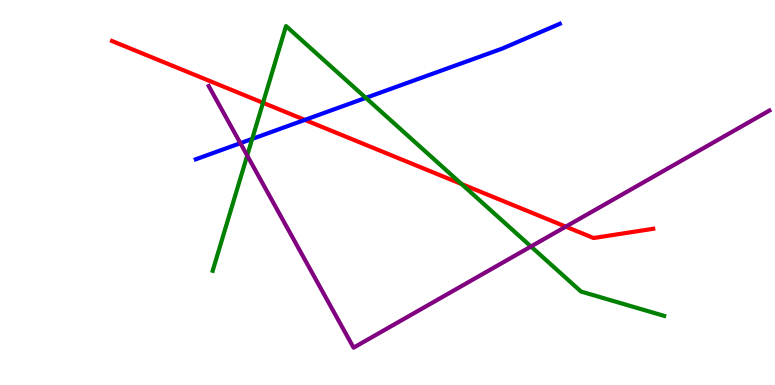[{'lines': ['blue', 'red'], 'intersections': [{'x': 3.93, 'y': 6.89}]}, {'lines': ['green', 'red'], 'intersections': [{'x': 3.39, 'y': 7.33}, {'x': 5.96, 'y': 5.22}]}, {'lines': ['purple', 'red'], 'intersections': [{'x': 7.3, 'y': 4.11}]}, {'lines': ['blue', 'green'], 'intersections': [{'x': 3.25, 'y': 6.39}, {'x': 4.72, 'y': 7.46}]}, {'lines': ['blue', 'purple'], 'intersections': [{'x': 3.1, 'y': 6.28}]}, {'lines': ['green', 'purple'], 'intersections': [{'x': 3.19, 'y': 5.96}, {'x': 6.85, 'y': 3.6}]}]